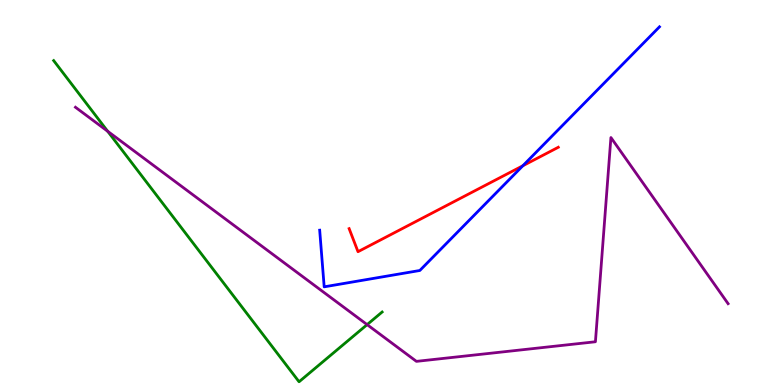[{'lines': ['blue', 'red'], 'intersections': [{'x': 6.75, 'y': 5.69}]}, {'lines': ['green', 'red'], 'intersections': []}, {'lines': ['purple', 'red'], 'intersections': []}, {'lines': ['blue', 'green'], 'intersections': []}, {'lines': ['blue', 'purple'], 'intersections': []}, {'lines': ['green', 'purple'], 'intersections': [{'x': 1.39, 'y': 6.59}, {'x': 4.74, 'y': 1.57}]}]